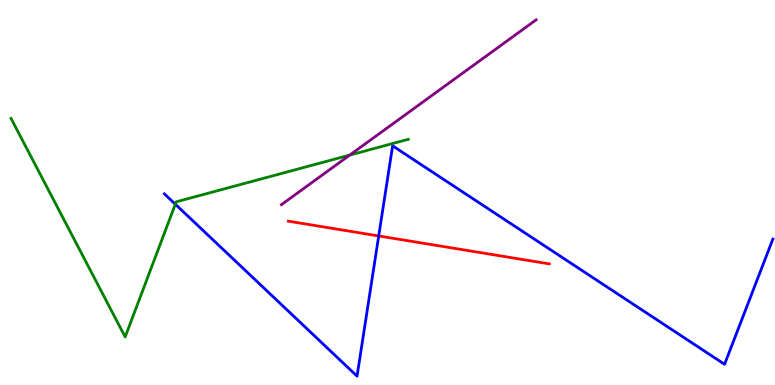[{'lines': ['blue', 'red'], 'intersections': [{'x': 4.89, 'y': 3.87}]}, {'lines': ['green', 'red'], 'intersections': []}, {'lines': ['purple', 'red'], 'intersections': []}, {'lines': ['blue', 'green'], 'intersections': [{'x': 2.26, 'y': 4.7}]}, {'lines': ['blue', 'purple'], 'intersections': []}, {'lines': ['green', 'purple'], 'intersections': [{'x': 4.51, 'y': 5.97}]}]